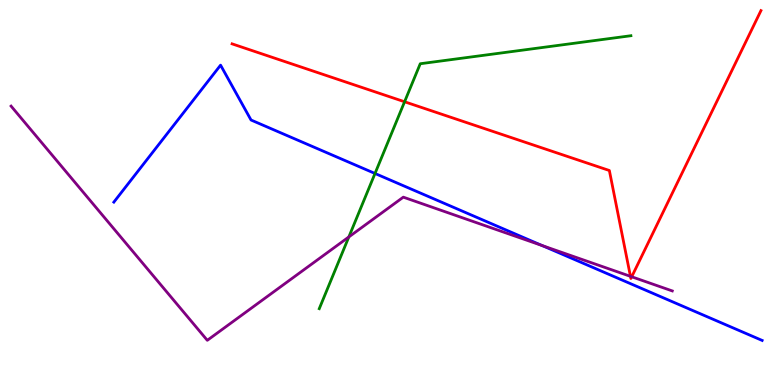[{'lines': ['blue', 'red'], 'intersections': []}, {'lines': ['green', 'red'], 'intersections': [{'x': 5.22, 'y': 7.36}]}, {'lines': ['purple', 'red'], 'intersections': [{'x': 8.13, 'y': 2.82}, {'x': 8.15, 'y': 2.81}]}, {'lines': ['blue', 'green'], 'intersections': [{'x': 4.84, 'y': 5.49}]}, {'lines': ['blue', 'purple'], 'intersections': [{'x': 7.0, 'y': 3.62}]}, {'lines': ['green', 'purple'], 'intersections': [{'x': 4.5, 'y': 3.85}]}]